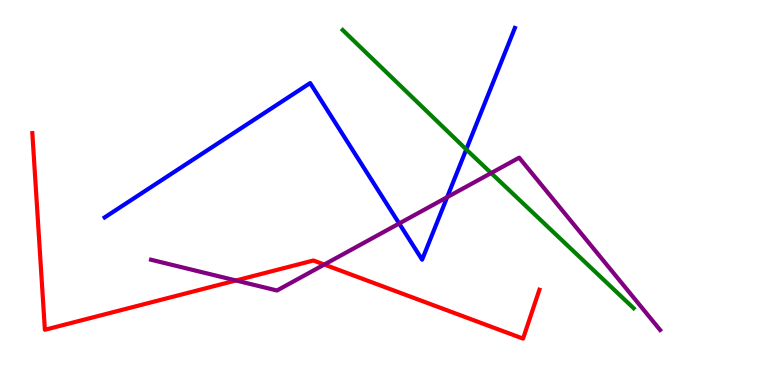[{'lines': ['blue', 'red'], 'intersections': []}, {'lines': ['green', 'red'], 'intersections': []}, {'lines': ['purple', 'red'], 'intersections': [{'x': 3.04, 'y': 2.71}, {'x': 4.18, 'y': 3.13}]}, {'lines': ['blue', 'green'], 'intersections': [{'x': 6.02, 'y': 6.12}]}, {'lines': ['blue', 'purple'], 'intersections': [{'x': 5.15, 'y': 4.2}, {'x': 5.77, 'y': 4.88}]}, {'lines': ['green', 'purple'], 'intersections': [{'x': 6.34, 'y': 5.5}]}]